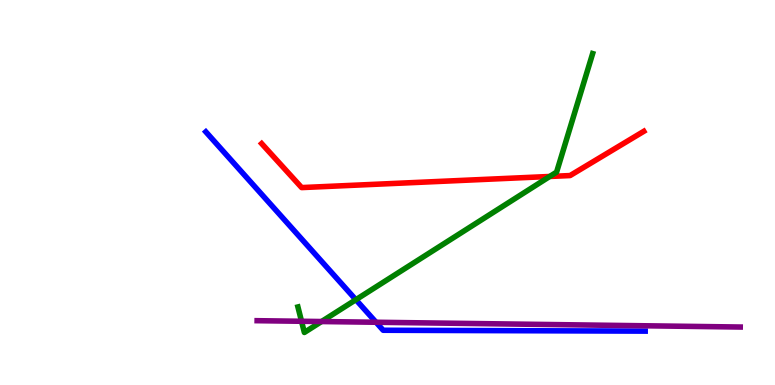[{'lines': ['blue', 'red'], 'intersections': []}, {'lines': ['green', 'red'], 'intersections': [{'x': 7.09, 'y': 5.42}]}, {'lines': ['purple', 'red'], 'intersections': []}, {'lines': ['blue', 'green'], 'intersections': [{'x': 4.59, 'y': 2.22}]}, {'lines': ['blue', 'purple'], 'intersections': [{'x': 4.85, 'y': 1.63}]}, {'lines': ['green', 'purple'], 'intersections': [{'x': 3.89, 'y': 1.66}, {'x': 4.15, 'y': 1.65}]}]